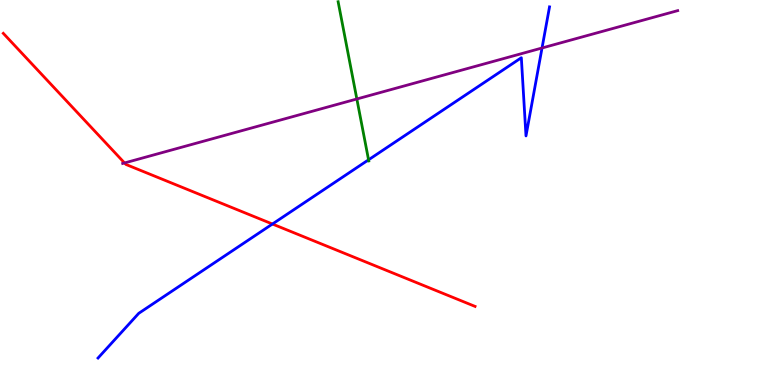[{'lines': ['blue', 'red'], 'intersections': [{'x': 3.52, 'y': 4.18}]}, {'lines': ['green', 'red'], 'intersections': []}, {'lines': ['purple', 'red'], 'intersections': [{'x': 1.61, 'y': 5.77}]}, {'lines': ['blue', 'green'], 'intersections': [{'x': 4.76, 'y': 5.85}]}, {'lines': ['blue', 'purple'], 'intersections': [{'x': 6.99, 'y': 8.75}]}, {'lines': ['green', 'purple'], 'intersections': [{'x': 4.6, 'y': 7.43}]}]